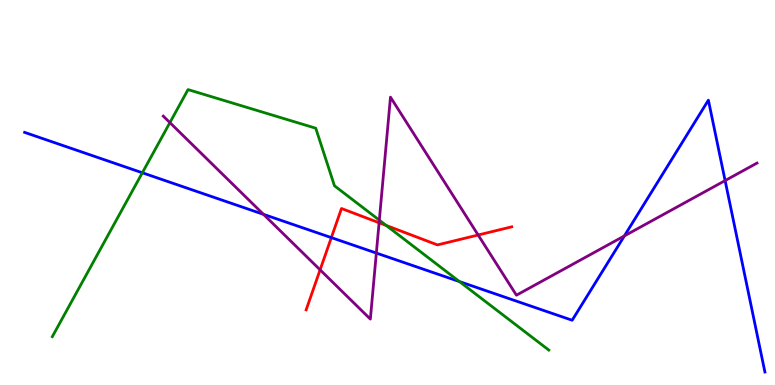[{'lines': ['blue', 'red'], 'intersections': [{'x': 4.28, 'y': 3.83}]}, {'lines': ['green', 'red'], 'intersections': [{'x': 4.98, 'y': 4.14}]}, {'lines': ['purple', 'red'], 'intersections': [{'x': 4.13, 'y': 2.99}, {'x': 4.89, 'y': 4.21}, {'x': 6.17, 'y': 3.9}]}, {'lines': ['blue', 'green'], 'intersections': [{'x': 1.84, 'y': 5.51}, {'x': 5.93, 'y': 2.69}]}, {'lines': ['blue', 'purple'], 'intersections': [{'x': 3.4, 'y': 4.43}, {'x': 4.86, 'y': 3.43}, {'x': 8.06, 'y': 3.87}, {'x': 9.36, 'y': 5.31}]}, {'lines': ['green', 'purple'], 'intersections': [{'x': 2.19, 'y': 6.82}, {'x': 4.89, 'y': 4.28}]}]